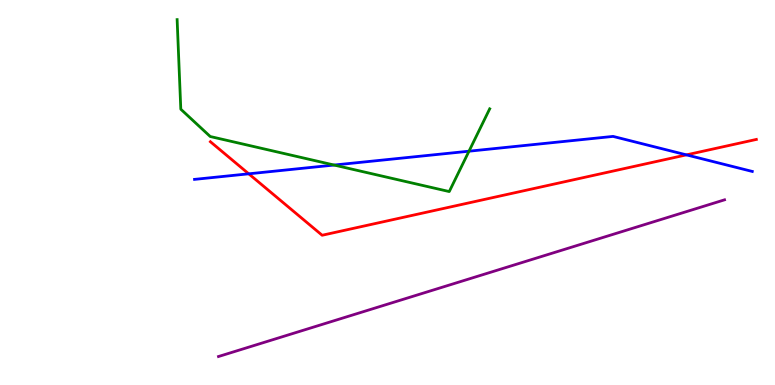[{'lines': ['blue', 'red'], 'intersections': [{'x': 3.21, 'y': 5.49}, {'x': 8.86, 'y': 5.98}]}, {'lines': ['green', 'red'], 'intersections': []}, {'lines': ['purple', 'red'], 'intersections': []}, {'lines': ['blue', 'green'], 'intersections': [{'x': 4.31, 'y': 5.71}, {'x': 6.05, 'y': 6.07}]}, {'lines': ['blue', 'purple'], 'intersections': []}, {'lines': ['green', 'purple'], 'intersections': []}]